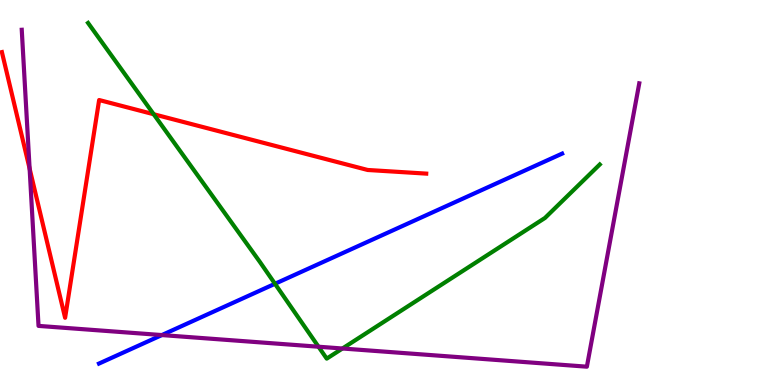[{'lines': ['blue', 'red'], 'intersections': []}, {'lines': ['green', 'red'], 'intersections': [{'x': 1.98, 'y': 7.03}]}, {'lines': ['purple', 'red'], 'intersections': [{'x': 0.382, 'y': 5.62}]}, {'lines': ['blue', 'green'], 'intersections': [{'x': 3.55, 'y': 2.63}]}, {'lines': ['blue', 'purple'], 'intersections': [{'x': 2.09, 'y': 1.3}]}, {'lines': ['green', 'purple'], 'intersections': [{'x': 4.11, 'y': 0.994}, {'x': 4.42, 'y': 0.948}]}]